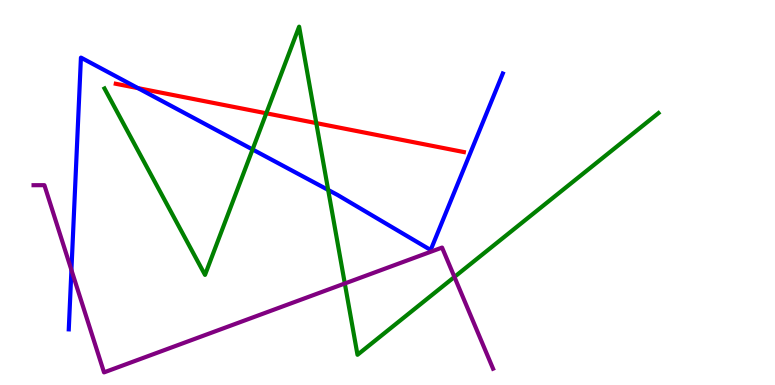[{'lines': ['blue', 'red'], 'intersections': [{'x': 1.78, 'y': 7.71}]}, {'lines': ['green', 'red'], 'intersections': [{'x': 3.44, 'y': 7.06}, {'x': 4.08, 'y': 6.8}]}, {'lines': ['purple', 'red'], 'intersections': []}, {'lines': ['blue', 'green'], 'intersections': [{'x': 3.26, 'y': 6.12}, {'x': 4.23, 'y': 5.07}]}, {'lines': ['blue', 'purple'], 'intersections': [{'x': 0.922, 'y': 2.99}]}, {'lines': ['green', 'purple'], 'intersections': [{'x': 4.45, 'y': 2.64}, {'x': 5.86, 'y': 2.81}]}]